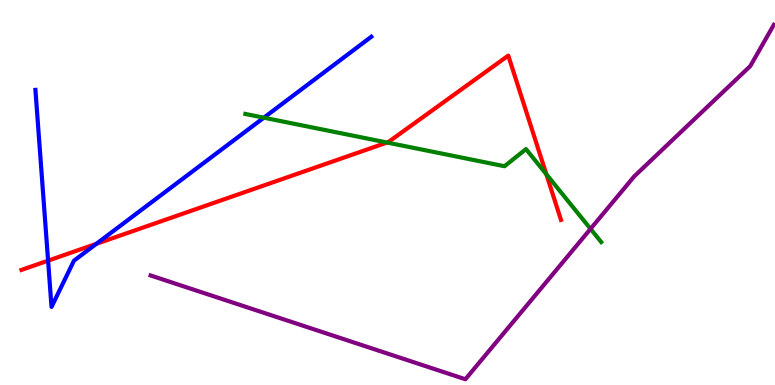[{'lines': ['blue', 'red'], 'intersections': [{'x': 0.62, 'y': 3.23}, {'x': 1.24, 'y': 3.67}]}, {'lines': ['green', 'red'], 'intersections': [{'x': 4.99, 'y': 6.3}, {'x': 7.05, 'y': 5.47}]}, {'lines': ['purple', 'red'], 'intersections': []}, {'lines': ['blue', 'green'], 'intersections': [{'x': 3.4, 'y': 6.94}]}, {'lines': ['blue', 'purple'], 'intersections': []}, {'lines': ['green', 'purple'], 'intersections': [{'x': 7.62, 'y': 4.06}]}]